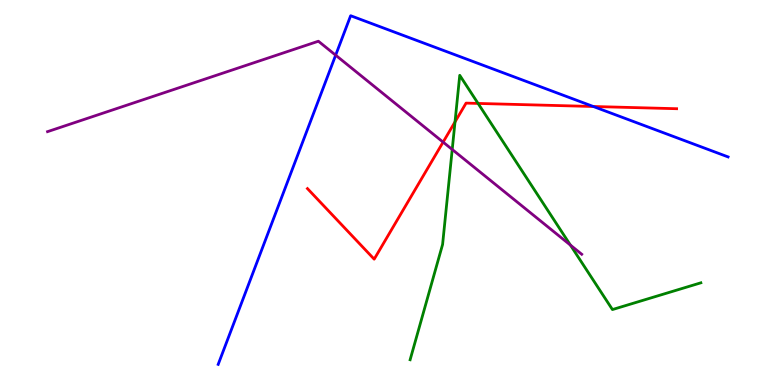[{'lines': ['blue', 'red'], 'intersections': [{'x': 7.66, 'y': 7.23}]}, {'lines': ['green', 'red'], 'intersections': [{'x': 5.87, 'y': 6.83}, {'x': 6.17, 'y': 7.31}]}, {'lines': ['purple', 'red'], 'intersections': [{'x': 5.72, 'y': 6.31}]}, {'lines': ['blue', 'green'], 'intersections': []}, {'lines': ['blue', 'purple'], 'intersections': [{'x': 4.33, 'y': 8.57}]}, {'lines': ['green', 'purple'], 'intersections': [{'x': 5.84, 'y': 6.12}, {'x': 7.36, 'y': 3.63}]}]